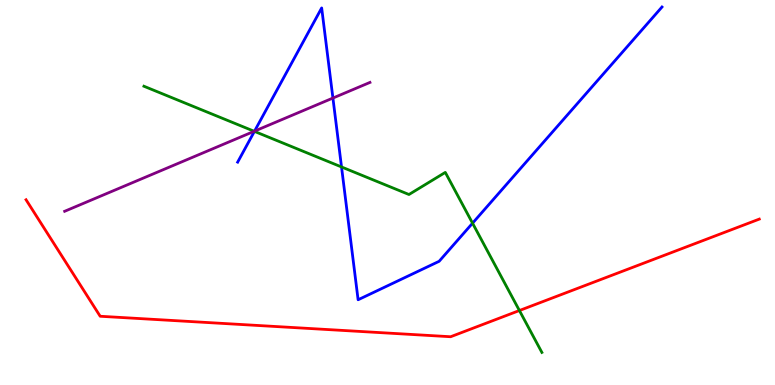[{'lines': ['blue', 'red'], 'intersections': []}, {'lines': ['green', 'red'], 'intersections': [{'x': 6.7, 'y': 1.93}]}, {'lines': ['purple', 'red'], 'intersections': []}, {'lines': ['blue', 'green'], 'intersections': [{'x': 3.28, 'y': 6.59}, {'x': 4.41, 'y': 5.66}, {'x': 6.1, 'y': 4.2}]}, {'lines': ['blue', 'purple'], 'intersections': [{'x': 3.28, 'y': 6.59}, {'x': 4.3, 'y': 7.45}]}, {'lines': ['green', 'purple'], 'intersections': [{'x': 3.28, 'y': 6.59}]}]